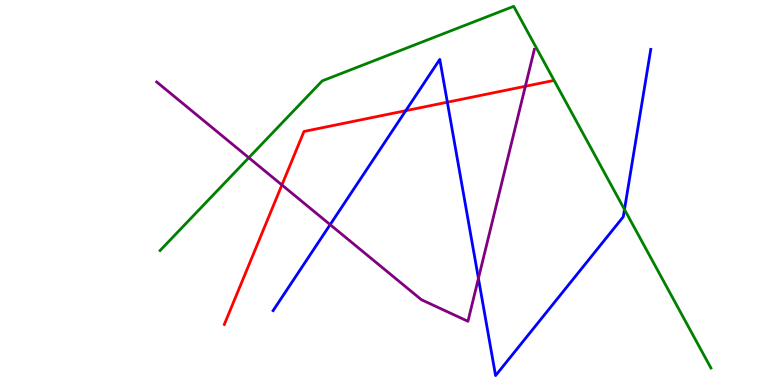[{'lines': ['blue', 'red'], 'intersections': [{'x': 5.24, 'y': 7.13}, {'x': 5.77, 'y': 7.35}]}, {'lines': ['green', 'red'], 'intersections': []}, {'lines': ['purple', 'red'], 'intersections': [{'x': 3.64, 'y': 5.2}, {'x': 6.78, 'y': 7.76}]}, {'lines': ['blue', 'green'], 'intersections': [{'x': 8.06, 'y': 4.56}]}, {'lines': ['blue', 'purple'], 'intersections': [{'x': 4.26, 'y': 4.17}, {'x': 6.17, 'y': 2.77}]}, {'lines': ['green', 'purple'], 'intersections': [{'x': 3.21, 'y': 5.9}]}]